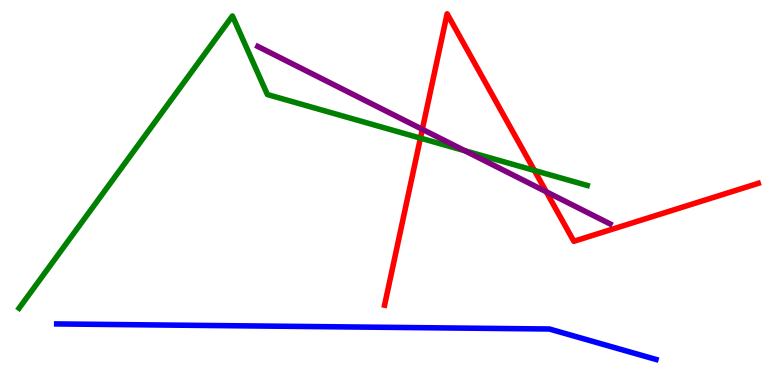[{'lines': ['blue', 'red'], 'intersections': []}, {'lines': ['green', 'red'], 'intersections': [{'x': 5.43, 'y': 6.41}, {'x': 6.9, 'y': 5.57}]}, {'lines': ['purple', 'red'], 'intersections': [{'x': 5.45, 'y': 6.64}, {'x': 7.05, 'y': 5.02}]}, {'lines': ['blue', 'green'], 'intersections': []}, {'lines': ['blue', 'purple'], 'intersections': []}, {'lines': ['green', 'purple'], 'intersections': [{'x': 6.0, 'y': 6.09}]}]